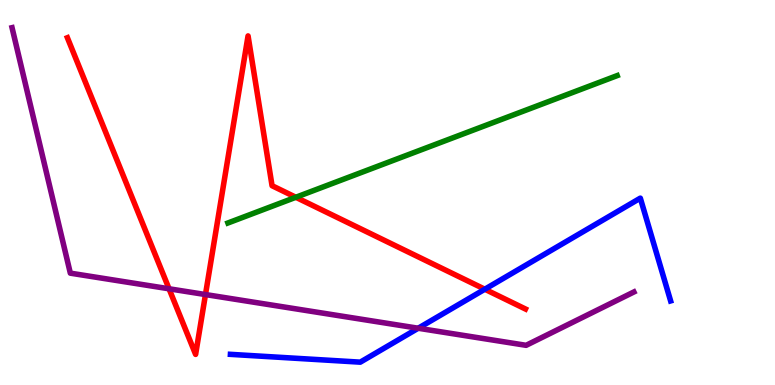[{'lines': ['blue', 'red'], 'intersections': [{'x': 6.26, 'y': 2.49}]}, {'lines': ['green', 'red'], 'intersections': [{'x': 3.82, 'y': 4.88}]}, {'lines': ['purple', 'red'], 'intersections': [{'x': 2.18, 'y': 2.5}, {'x': 2.65, 'y': 2.35}]}, {'lines': ['blue', 'green'], 'intersections': []}, {'lines': ['blue', 'purple'], 'intersections': [{'x': 5.4, 'y': 1.47}]}, {'lines': ['green', 'purple'], 'intersections': []}]